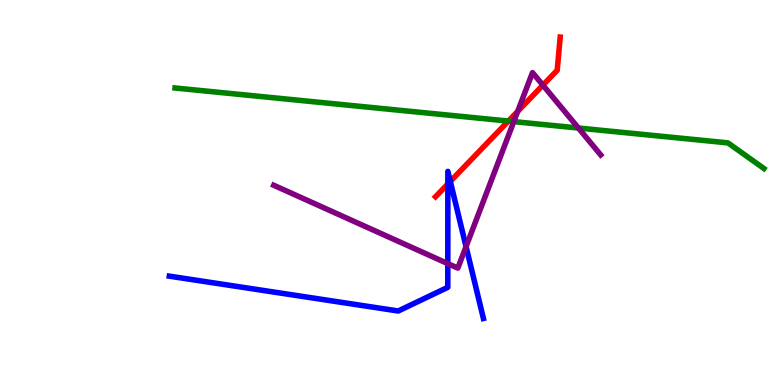[{'lines': ['blue', 'red'], 'intersections': [{'x': 5.78, 'y': 5.22}, {'x': 5.81, 'y': 5.29}]}, {'lines': ['green', 'red'], 'intersections': [{'x': 6.56, 'y': 6.86}]}, {'lines': ['purple', 'red'], 'intersections': [{'x': 6.68, 'y': 7.11}, {'x': 7.01, 'y': 7.79}]}, {'lines': ['blue', 'green'], 'intersections': []}, {'lines': ['blue', 'purple'], 'intersections': [{'x': 5.78, 'y': 3.15}, {'x': 6.01, 'y': 3.59}]}, {'lines': ['green', 'purple'], 'intersections': [{'x': 6.63, 'y': 6.84}, {'x': 7.46, 'y': 6.67}]}]